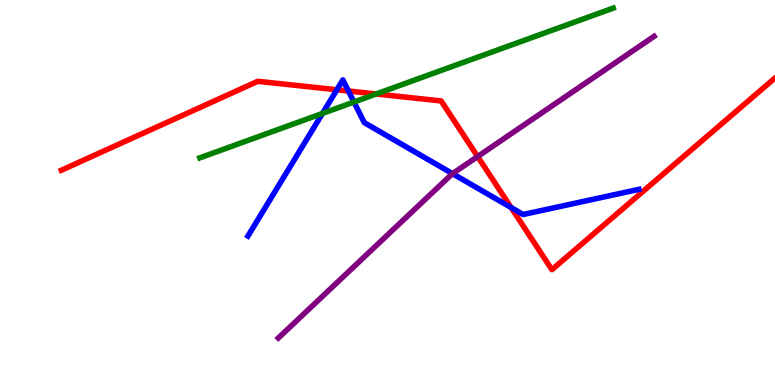[{'lines': ['blue', 'red'], 'intersections': [{'x': 4.35, 'y': 7.67}, {'x': 4.5, 'y': 7.64}, {'x': 6.6, 'y': 4.61}]}, {'lines': ['green', 'red'], 'intersections': [{'x': 4.85, 'y': 7.56}]}, {'lines': ['purple', 'red'], 'intersections': [{'x': 6.16, 'y': 5.93}]}, {'lines': ['blue', 'green'], 'intersections': [{'x': 4.16, 'y': 7.05}, {'x': 4.57, 'y': 7.35}]}, {'lines': ['blue', 'purple'], 'intersections': [{'x': 5.84, 'y': 5.49}]}, {'lines': ['green', 'purple'], 'intersections': []}]